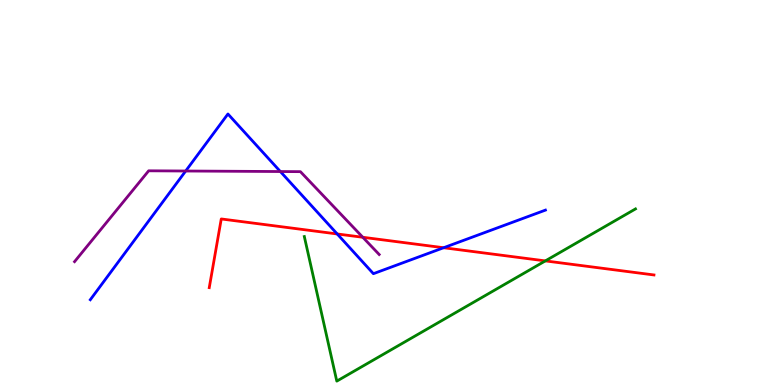[{'lines': ['blue', 'red'], 'intersections': [{'x': 4.35, 'y': 3.92}, {'x': 5.72, 'y': 3.57}]}, {'lines': ['green', 'red'], 'intersections': [{'x': 7.04, 'y': 3.22}]}, {'lines': ['purple', 'red'], 'intersections': [{'x': 4.68, 'y': 3.84}]}, {'lines': ['blue', 'green'], 'intersections': []}, {'lines': ['blue', 'purple'], 'intersections': [{'x': 2.4, 'y': 5.56}, {'x': 3.62, 'y': 5.54}]}, {'lines': ['green', 'purple'], 'intersections': []}]